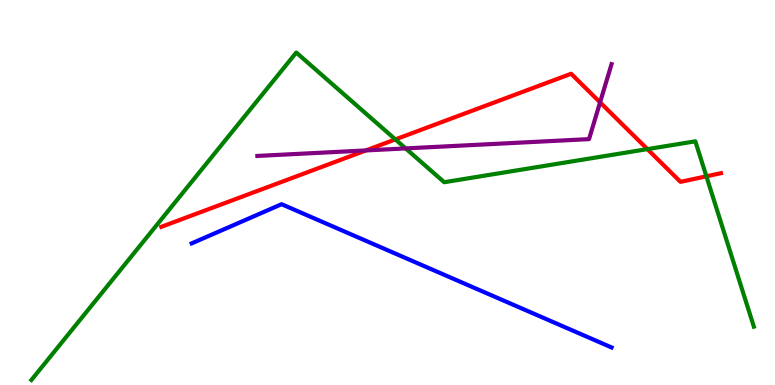[{'lines': ['blue', 'red'], 'intersections': []}, {'lines': ['green', 'red'], 'intersections': [{'x': 5.1, 'y': 6.38}, {'x': 8.35, 'y': 6.13}, {'x': 9.11, 'y': 5.42}]}, {'lines': ['purple', 'red'], 'intersections': [{'x': 4.72, 'y': 6.09}, {'x': 7.74, 'y': 7.34}]}, {'lines': ['blue', 'green'], 'intersections': []}, {'lines': ['blue', 'purple'], 'intersections': []}, {'lines': ['green', 'purple'], 'intersections': [{'x': 5.23, 'y': 6.15}]}]